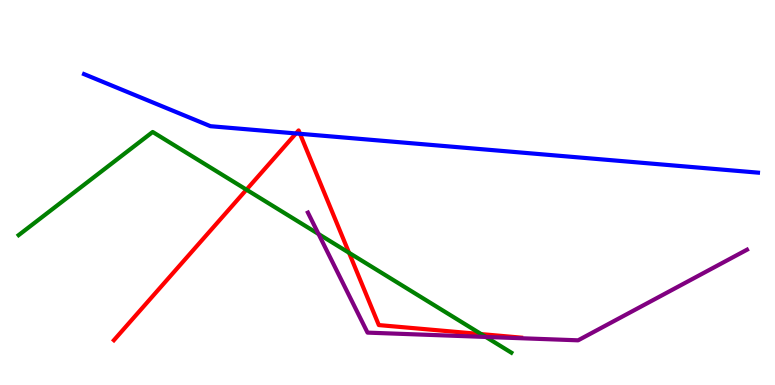[{'lines': ['blue', 'red'], 'intersections': [{'x': 3.82, 'y': 6.53}, {'x': 3.87, 'y': 6.52}]}, {'lines': ['green', 'red'], 'intersections': [{'x': 3.18, 'y': 5.07}, {'x': 4.5, 'y': 3.43}, {'x': 6.21, 'y': 1.32}]}, {'lines': ['purple', 'red'], 'intersections': []}, {'lines': ['blue', 'green'], 'intersections': []}, {'lines': ['blue', 'purple'], 'intersections': []}, {'lines': ['green', 'purple'], 'intersections': [{'x': 4.11, 'y': 3.92}, {'x': 6.27, 'y': 1.25}]}]